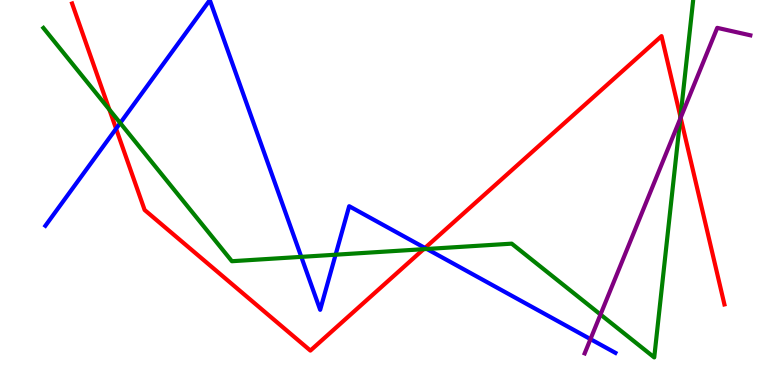[{'lines': ['blue', 'red'], 'intersections': [{'x': 1.5, 'y': 6.66}, {'x': 5.48, 'y': 3.56}]}, {'lines': ['green', 'red'], 'intersections': [{'x': 1.41, 'y': 7.15}, {'x': 5.47, 'y': 3.53}, {'x': 8.78, 'y': 6.96}]}, {'lines': ['purple', 'red'], 'intersections': [{'x': 8.78, 'y': 6.94}]}, {'lines': ['blue', 'green'], 'intersections': [{'x': 1.55, 'y': 6.8}, {'x': 3.89, 'y': 3.33}, {'x': 4.33, 'y': 3.38}, {'x': 5.51, 'y': 3.53}]}, {'lines': ['blue', 'purple'], 'intersections': [{'x': 7.62, 'y': 1.19}]}, {'lines': ['green', 'purple'], 'intersections': [{'x': 7.75, 'y': 1.83}, {'x': 8.78, 'y': 6.92}]}]